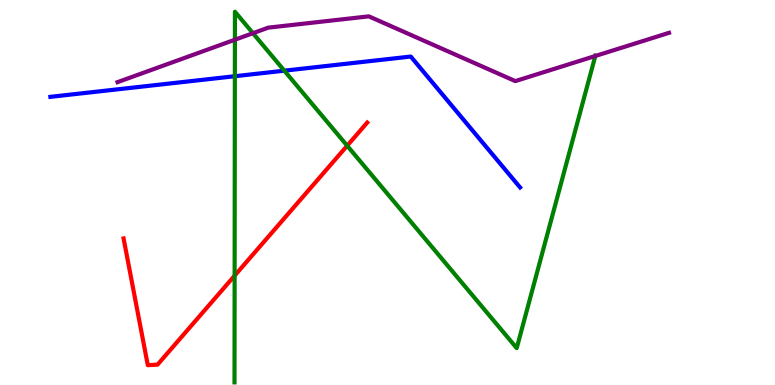[{'lines': ['blue', 'red'], 'intersections': []}, {'lines': ['green', 'red'], 'intersections': [{'x': 3.03, 'y': 2.84}, {'x': 4.48, 'y': 6.22}]}, {'lines': ['purple', 'red'], 'intersections': []}, {'lines': ['blue', 'green'], 'intersections': [{'x': 3.03, 'y': 8.02}, {'x': 3.67, 'y': 8.16}]}, {'lines': ['blue', 'purple'], 'intersections': []}, {'lines': ['green', 'purple'], 'intersections': [{'x': 3.03, 'y': 8.97}, {'x': 3.26, 'y': 9.14}, {'x': 7.68, 'y': 8.55}]}]